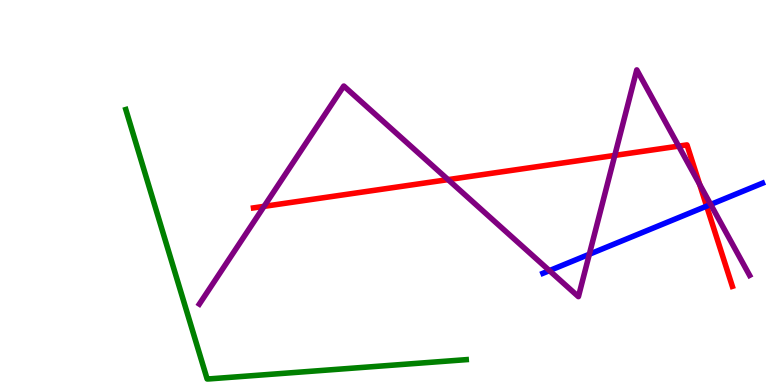[{'lines': ['blue', 'red'], 'intersections': [{'x': 9.12, 'y': 4.65}]}, {'lines': ['green', 'red'], 'intersections': []}, {'lines': ['purple', 'red'], 'intersections': [{'x': 3.41, 'y': 4.64}, {'x': 5.78, 'y': 5.33}, {'x': 7.93, 'y': 5.96}, {'x': 8.76, 'y': 6.2}, {'x': 9.03, 'y': 5.21}]}, {'lines': ['blue', 'green'], 'intersections': []}, {'lines': ['blue', 'purple'], 'intersections': [{'x': 7.09, 'y': 2.97}, {'x': 7.6, 'y': 3.4}, {'x': 9.17, 'y': 4.69}]}, {'lines': ['green', 'purple'], 'intersections': []}]